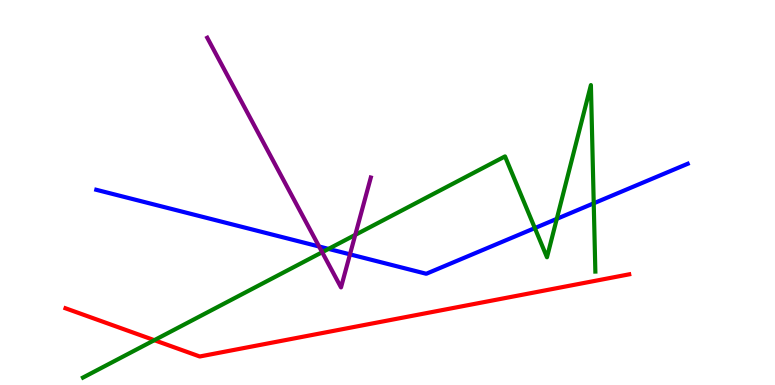[{'lines': ['blue', 'red'], 'intersections': []}, {'lines': ['green', 'red'], 'intersections': [{'x': 1.99, 'y': 1.16}]}, {'lines': ['purple', 'red'], 'intersections': []}, {'lines': ['blue', 'green'], 'intersections': [{'x': 4.24, 'y': 3.54}, {'x': 6.9, 'y': 4.08}, {'x': 7.18, 'y': 4.32}, {'x': 7.66, 'y': 4.72}]}, {'lines': ['blue', 'purple'], 'intersections': [{'x': 4.12, 'y': 3.6}, {'x': 4.52, 'y': 3.39}]}, {'lines': ['green', 'purple'], 'intersections': [{'x': 4.16, 'y': 3.45}, {'x': 4.58, 'y': 3.9}]}]